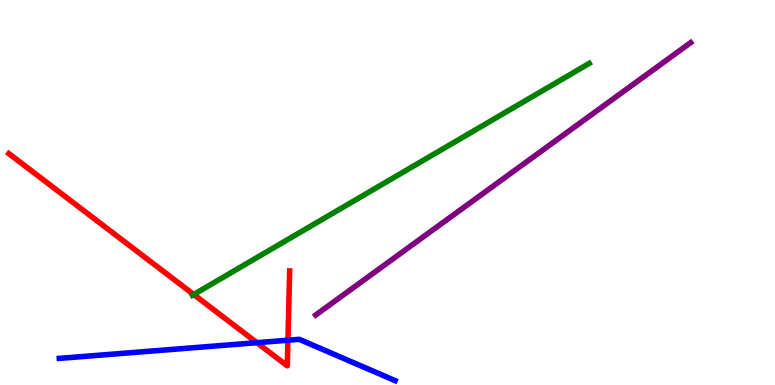[{'lines': ['blue', 'red'], 'intersections': [{'x': 3.32, 'y': 1.1}, {'x': 3.72, 'y': 1.16}]}, {'lines': ['green', 'red'], 'intersections': [{'x': 2.5, 'y': 2.35}]}, {'lines': ['purple', 'red'], 'intersections': []}, {'lines': ['blue', 'green'], 'intersections': []}, {'lines': ['blue', 'purple'], 'intersections': []}, {'lines': ['green', 'purple'], 'intersections': []}]